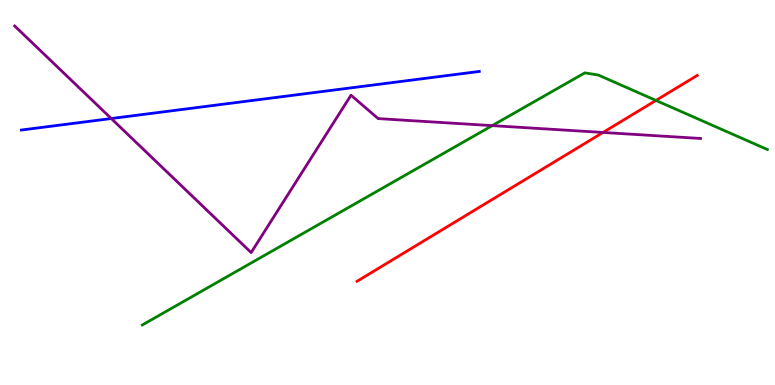[{'lines': ['blue', 'red'], 'intersections': []}, {'lines': ['green', 'red'], 'intersections': [{'x': 8.46, 'y': 7.39}]}, {'lines': ['purple', 'red'], 'intersections': [{'x': 7.78, 'y': 6.56}]}, {'lines': ['blue', 'green'], 'intersections': []}, {'lines': ['blue', 'purple'], 'intersections': [{'x': 1.44, 'y': 6.92}]}, {'lines': ['green', 'purple'], 'intersections': [{'x': 6.35, 'y': 6.74}]}]